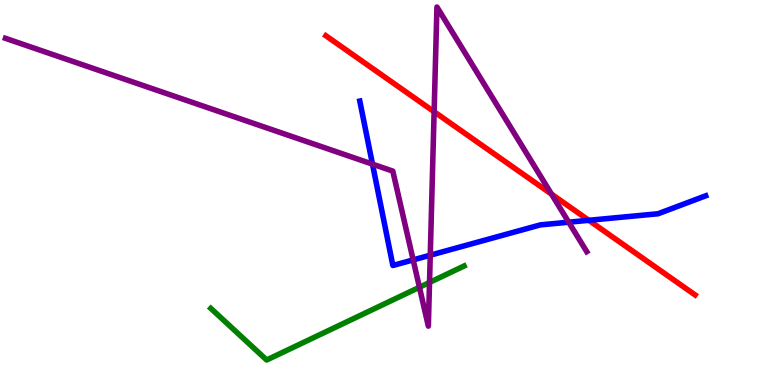[{'lines': ['blue', 'red'], 'intersections': [{'x': 7.6, 'y': 4.28}]}, {'lines': ['green', 'red'], 'intersections': []}, {'lines': ['purple', 'red'], 'intersections': [{'x': 5.6, 'y': 7.1}, {'x': 7.12, 'y': 4.96}]}, {'lines': ['blue', 'green'], 'intersections': []}, {'lines': ['blue', 'purple'], 'intersections': [{'x': 4.81, 'y': 5.74}, {'x': 5.33, 'y': 3.25}, {'x': 5.55, 'y': 3.37}, {'x': 7.34, 'y': 4.23}]}, {'lines': ['green', 'purple'], 'intersections': [{'x': 5.41, 'y': 2.54}, {'x': 5.54, 'y': 2.66}]}]